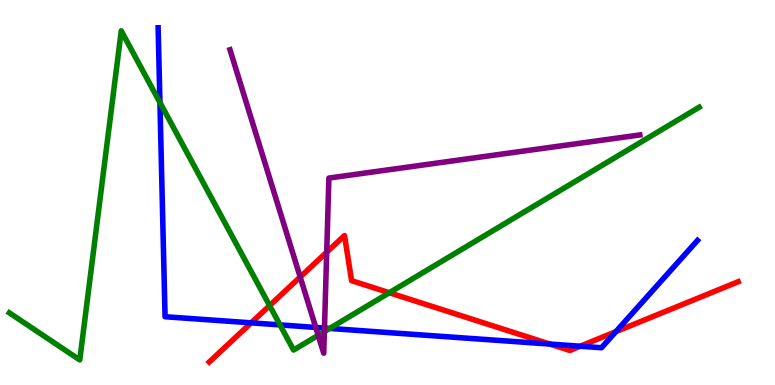[{'lines': ['blue', 'red'], 'intersections': [{'x': 3.24, 'y': 1.61}, {'x': 7.1, 'y': 1.06}, {'x': 7.49, 'y': 1.01}, {'x': 7.95, 'y': 1.39}]}, {'lines': ['green', 'red'], 'intersections': [{'x': 3.48, 'y': 2.06}, {'x': 5.02, 'y': 2.4}]}, {'lines': ['purple', 'red'], 'intersections': [{'x': 3.87, 'y': 2.81}, {'x': 4.22, 'y': 3.45}]}, {'lines': ['blue', 'green'], 'intersections': [{'x': 2.06, 'y': 7.34}, {'x': 3.61, 'y': 1.56}, {'x': 4.25, 'y': 1.47}]}, {'lines': ['blue', 'purple'], 'intersections': [{'x': 4.07, 'y': 1.5}, {'x': 4.19, 'y': 1.48}]}, {'lines': ['green', 'purple'], 'intersections': [{'x': 4.11, 'y': 1.29}, {'x': 4.19, 'y': 1.39}]}]